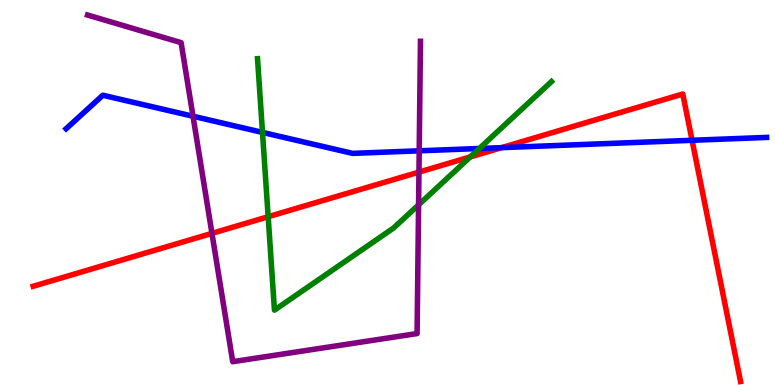[{'lines': ['blue', 'red'], 'intersections': [{'x': 6.47, 'y': 6.17}, {'x': 8.93, 'y': 6.36}]}, {'lines': ['green', 'red'], 'intersections': [{'x': 3.46, 'y': 4.37}, {'x': 6.07, 'y': 5.92}]}, {'lines': ['purple', 'red'], 'intersections': [{'x': 2.73, 'y': 3.94}, {'x': 5.41, 'y': 5.53}]}, {'lines': ['blue', 'green'], 'intersections': [{'x': 3.39, 'y': 6.56}, {'x': 6.19, 'y': 6.14}]}, {'lines': ['blue', 'purple'], 'intersections': [{'x': 2.49, 'y': 6.98}, {'x': 5.41, 'y': 6.08}]}, {'lines': ['green', 'purple'], 'intersections': [{'x': 5.4, 'y': 4.68}]}]